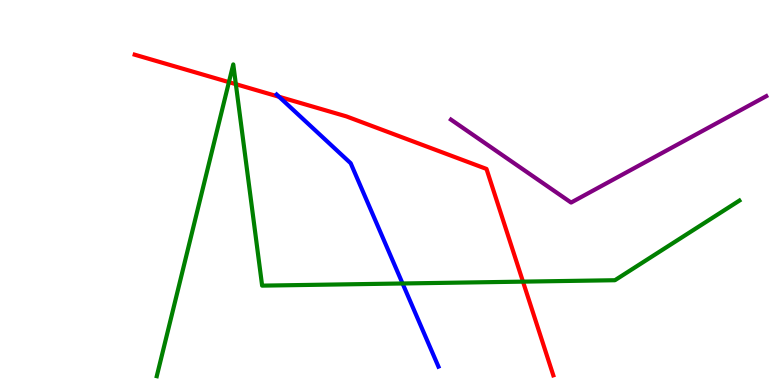[{'lines': ['blue', 'red'], 'intersections': [{'x': 3.6, 'y': 7.49}]}, {'lines': ['green', 'red'], 'intersections': [{'x': 2.95, 'y': 7.87}, {'x': 3.04, 'y': 7.81}, {'x': 6.75, 'y': 2.68}]}, {'lines': ['purple', 'red'], 'intersections': []}, {'lines': ['blue', 'green'], 'intersections': [{'x': 5.19, 'y': 2.64}]}, {'lines': ['blue', 'purple'], 'intersections': []}, {'lines': ['green', 'purple'], 'intersections': []}]